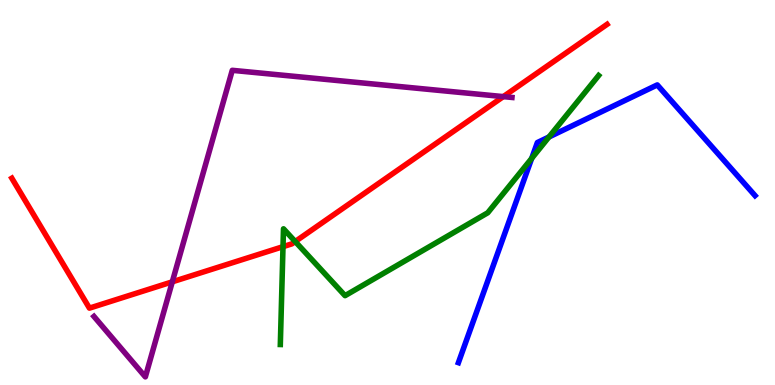[{'lines': ['blue', 'red'], 'intersections': []}, {'lines': ['green', 'red'], 'intersections': [{'x': 3.65, 'y': 3.59}, {'x': 3.81, 'y': 3.73}]}, {'lines': ['purple', 'red'], 'intersections': [{'x': 2.22, 'y': 2.68}, {'x': 6.49, 'y': 7.49}]}, {'lines': ['blue', 'green'], 'intersections': [{'x': 6.86, 'y': 5.89}, {'x': 7.08, 'y': 6.44}]}, {'lines': ['blue', 'purple'], 'intersections': []}, {'lines': ['green', 'purple'], 'intersections': []}]